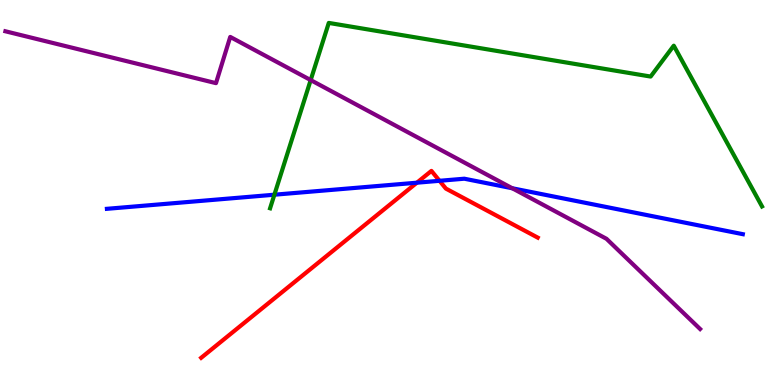[{'lines': ['blue', 'red'], 'intersections': [{'x': 5.38, 'y': 5.25}, {'x': 5.67, 'y': 5.3}]}, {'lines': ['green', 'red'], 'intersections': []}, {'lines': ['purple', 'red'], 'intersections': []}, {'lines': ['blue', 'green'], 'intersections': [{'x': 3.54, 'y': 4.94}]}, {'lines': ['blue', 'purple'], 'intersections': [{'x': 6.61, 'y': 5.11}]}, {'lines': ['green', 'purple'], 'intersections': [{'x': 4.01, 'y': 7.92}]}]